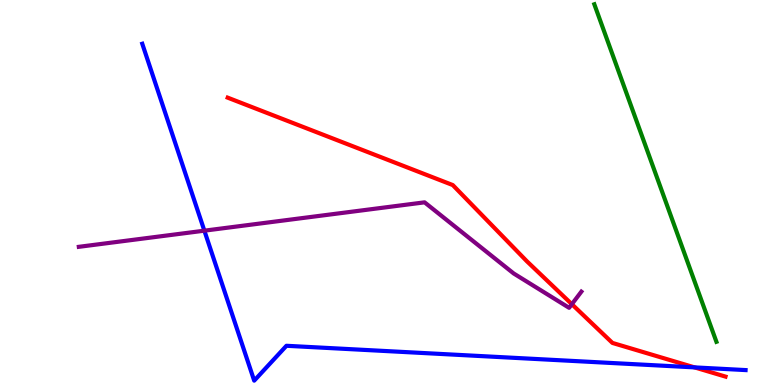[{'lines': ['blue', 'red'], 'intersections': [{'x': 8.96, 'y': 0.458}]}, {'lines': ['green', 'red'], 'intersections': []}, {'lines': ['purple', 'red'], 'intersections': [{'x': 7.38, 'y': 2.1}]}, {'lines': ['blue', 'green'], 'intersections': []}, {'lines': ['blue', 'purple'], 'intersections': [{'x': 2.64, 'y': 4.01}]}, {'lines': ['green', 'purple'], 'intersections': []}]